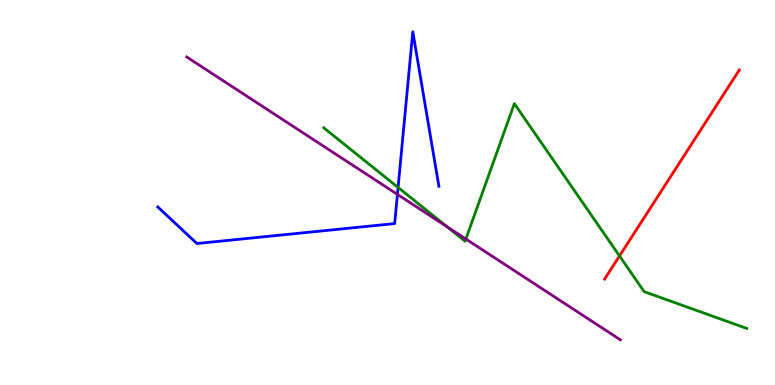[{'lines': ['blue', 'red'], 'intersections': []}, {'lines': ['green', 'red'], 'intersections': [{'x': 7.99, 'y': 3.35}]}, {'lines': ['purple', 'red'], 'intersections': []}, {'lines': ['blue', 'green'], 'intersections': [{'x': 5.14, 'y': 5.13}]}, {'lines': ['blue', 'purple'], 'intersections': [{'x': 5.13, 'y': 4.95}]}, {'lines': ['green', 'purple'], 'intersections': [{'x': 5.77, 'y': 4.11}, {'x': 6.01, 'y': 3.79}]}]